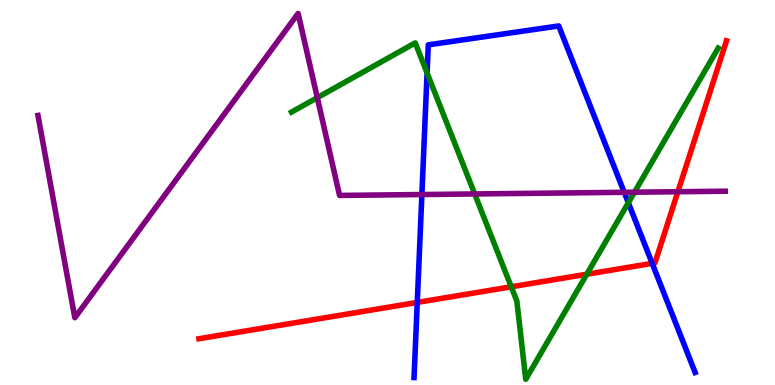[{'lines': ['blue', 'red'], 'intersections': [{'x': 5.38, 'y': 2.14}, {'x': 8.42, 'y': 3.16}]}, {'lines': ['green', 'red'], 'intersections': [{'x': 6.6, 'y': 2.55}, {'x': 7.57, 'y': 2.88}]}, {'lines': ['purple', 'red'], 'intersections': [{'x': 8.75, 'y': 5.02}]}, {'lines': ['blue', 'green'], 'intersections': [{'x': 5.51, 'y': 8.1}, {'x': 8.11, 'y': 4.73}]}, {'lines': ['blue', 'purple'], 'intersections': [{'x': 5.44, 'y': 4.95}, {'x': 8.05, 'y': 5.0}]}, {'lines': ['green', 'purple'], 'intersections': [{'x': 4.09, 'y': 7.46}, {'x': 6.13, 'y': 4.96}, {'x': 8.19, 'y': 5.01}]}]